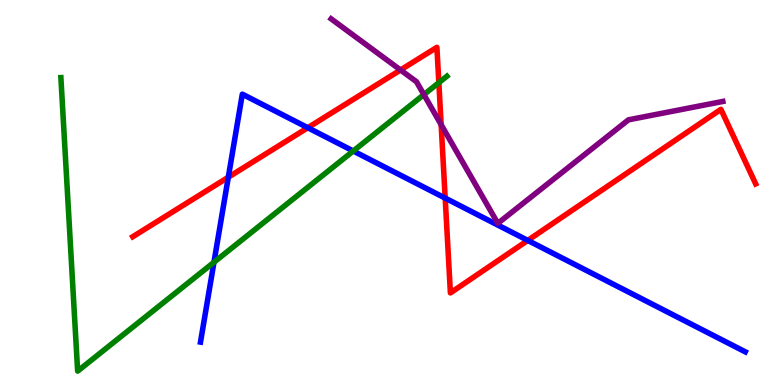[{'lines': ['blue', 'red'], 'intersections': [{'x': 2.95, 'y': 5.4}, {'x': 3.97, 'y': 6.68}, {'x': 5.74, 'y': 4.85}, {'x': 6.81, 'y': 3.76}]}, {'lines': ['green', 'red'], 'intersections': [{'x': 5.66, 'y': 7.85}]}, {'lines': ['purple', 'red'], 'intersections': [{'x': 5.17, 'y': 8.18}, {'x': 5.69, 'y': 6.76}]}, {'lines': ['blue', 'green'], 'intersections': [{'x': 2.76, 'y': 3.19}, {'x': 4.56, 'y': 6.08}]}, {'lines': ['blue', 'purple'], 'intersections': []}, {'lines': ['green', 'purple'], 'intersections': [{'x': 5.47, 'y': 7.54}]}]